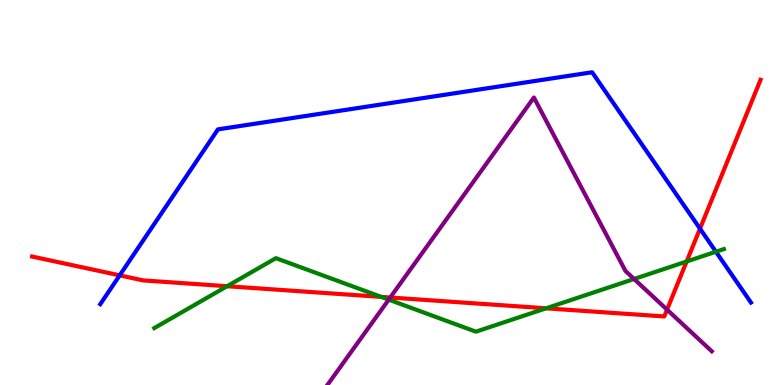[{'lines': ['blue', 'red'], 'intersections': [{'x': 1.54, 'y': 2.85}, {'x': 9.03, 'y': 4.06}]}, {'lines': ['green', 'red'], 'intersections': [{'x': 2.93, 'y': 2.57}, {'x': 4.92, 'y': 2.29}, {'x': 7.05, 'y': 1.99}, {'x': 8.86, 'y': 3.21}]}, {'lines': ['purple', 'red'], 'intersections': [{'x': 5.04, 'y': 2.27}, {'x': 8.61, 'y': 1.96}]}, {'lines': ['blue', 'green'], 'intersections': [{'x': 9.24, 'y': 3.46}]}, {'lines': ['blue', 'purple'], 'intersections': []}, {'lines': ['green', 'purple'], 'intersections': [{'x': 5.02, 'y': 2.22}, {'x': 8.18, 'y': 2.75}]}]